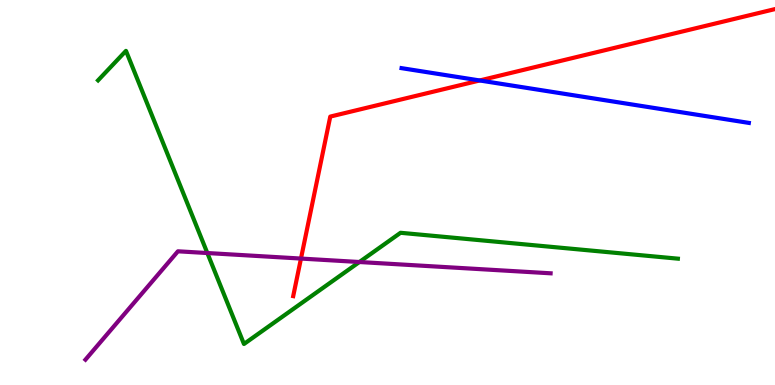[{'lines': ['blue', 'red'], 'intersections': [{'x': 6.19, 'y': 7.91}]}, {'lines': ['green', 'red'], 'intersections': []}, {'lines': ['purple', 'red'], 'intersections': [{'x': 3.88, 'y': 3.28}]}, {'lines': ['blue', 'green'], 'intersections': []}, {'lines': ['blue', 'purple'], 'intersections': []}, {'lines': ['green', 'purple'], 'intersections': [{'x': 2.68, 'y': 3.43}, {'x': 4.64, 'y': 3.19}]}]